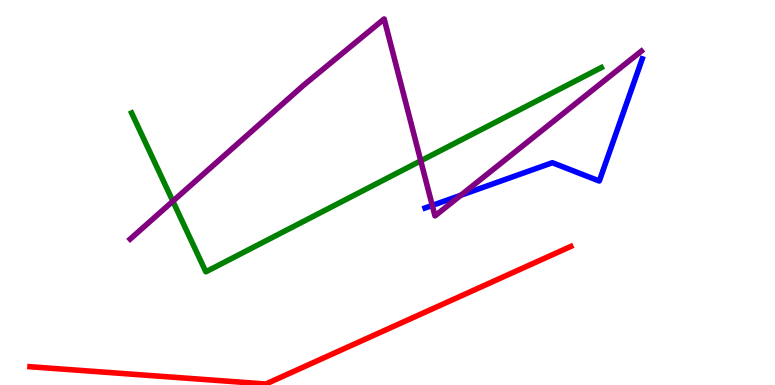[{'lines': ['blue', 'red'], 'intersections': []}, {'lines': ['green', 'red'], 'intersections': []}, {'lines': ['purple', 'red'], 'intersections': []}, {'lines': ['blue', 'green'], 'intersections': []}, {'lines': ['blue', 'purple'], 'intersections': [{'x': 5.58, 'y': 4.66}, {'x': 5.95, 'y': 4.93}]}, {'lines': ['green', 'purple'], 'intersections': [{'x': 2.23, 'y': 4.77}, {'x': 5.43, 'y': 5.82}]}]